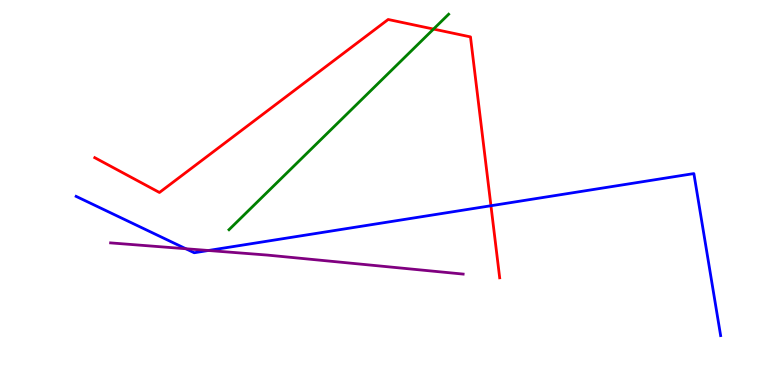[{'lines': ['blue', 'red'], 'intersections': [{'x': 6.33, 'y': 4.66}]}, {'lines': ['green', 'red'], 'intersections': [{'x': 5.59, 'y': 9.24}]}, {'lines': ['purple', 'red'], 'intersections': []}, {'lines': ['blue', 'green'], 'intersections': []}, {'lines': ['blue', 'purple'], 'intersections': [{'x': 2.4, 'y': 3.54}, {'x': 2.69, 'y': 3.49}]}, {'lines': ['green', 'purple'], 'intersections': []}]